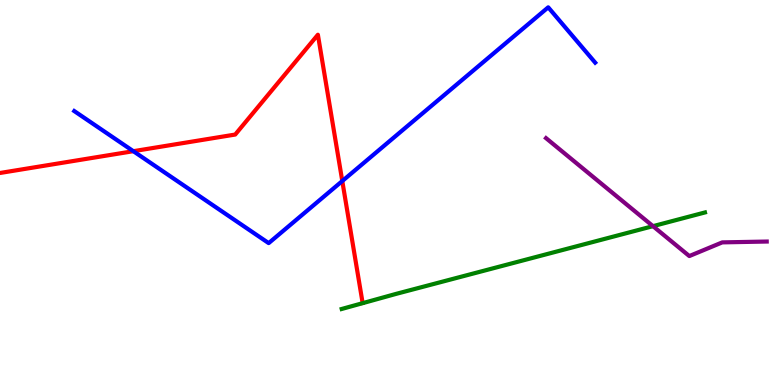[{'lines': ['blue', 'red'], 'intersections': [{'x': 1.72, 'y': 6.07}, {'x': 4.42, 'y': 5.3}]}, {'lines': ['green', 'red'], 'intersections': []}, {'lines': ['purple', 'red'], 'intersections': []}, {'lines': ['blue', 'green'], 'intersections': []}, {'lines': ['blue', 'purple'], 'intersections': []}, {'lines': ['green', 'purple'], 'intersections': [{'x': 8.43, 'y': 4.13}]}]